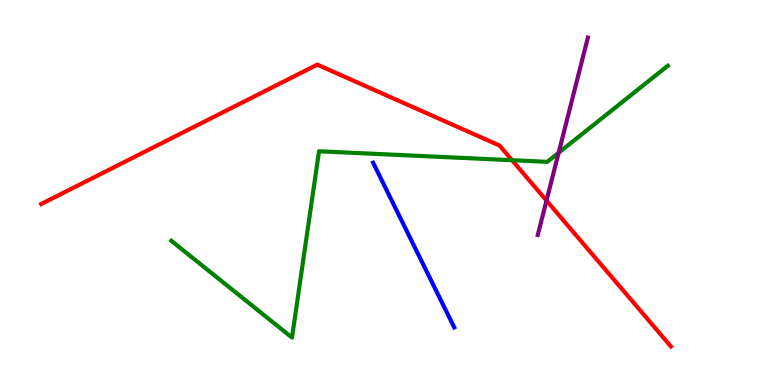[{'lines': ['blue', 'red'], 'intersections': []}, {'lines': ['green', 'red'], 'intersections': [{'x': 6.61, 'y': 5.84}]}, {'lines': ['purple', 'red'], 'intersections': [{'x': 7.05, 'y': 4.79}]}, {'lines': ['blue', 'green'], 'intersections': []}, {'lines': ['blue', 'purple'], 'intersections': []}, {'lines': ['green', 'purple'], 'intersections': [{'x': 7.21, 'y': 6.03}]}]